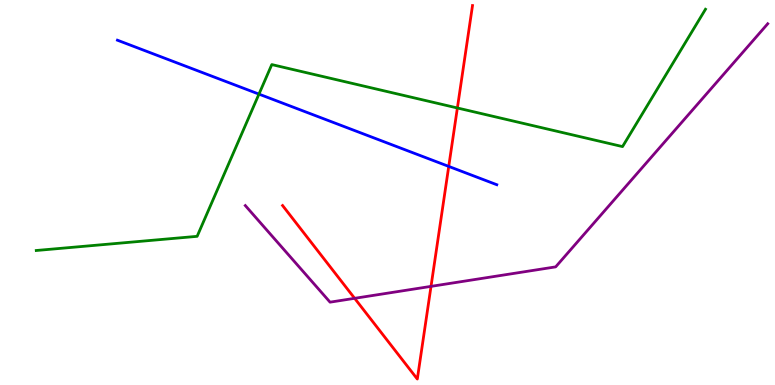[{'lines': ['blue', 'red'], 'intersections': [{'x': 5.79, 'y': 5.68}]}, {'lines': ['green', 'red'], 'intersections': [{'x': 5.9, 'y': 7.2}]}, {'lines': ['purple', 'red'], 'intersections': [{'x': 4.58, 'y': 2.25}, {'x': 5.56, 'y': 2.56}]}, {'lines': ['blue', 'green'], 'intersections': [{'x': 3.34, 'y': 7.56}]}, {'lines': ['blue', 'purple'], 'intersections': []}, {'lines': ['green', 'purple'], 'intersections': []}]